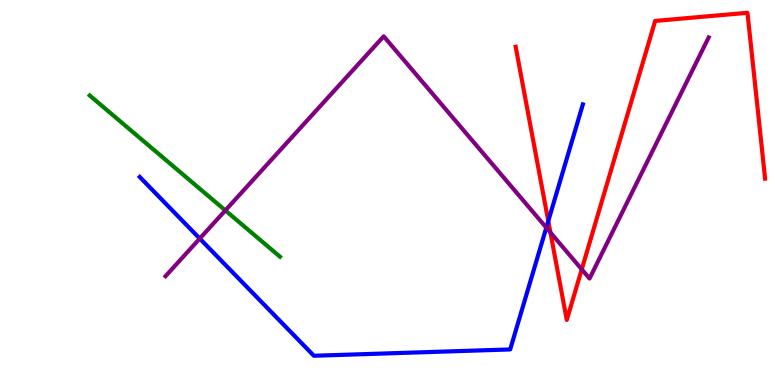[{'lines': ['blue', 'red'], 'intersections': [{'x': 7.07, 'y': 4.26}]}, {'lines': ['green', 'red'], 'intersections': []}, {'lines': ['purple', 'red'], 'intersections': [{'x': 7.1, 'y': 3.96}, {'x': 7.51, 'y': 3.0}]}, {'lines': ['blue', 'green'], 'intersections': []}, {'lines': ['blue', 'purple'], 'intersections': [{'x': 2.58, 'y': 3.8}, {'x': 7.05, 'y': 4.09}]}, {'lines': ['green', 'purple'], 'intersections': [{'x': 2.91, 'y': 4.53}]}]